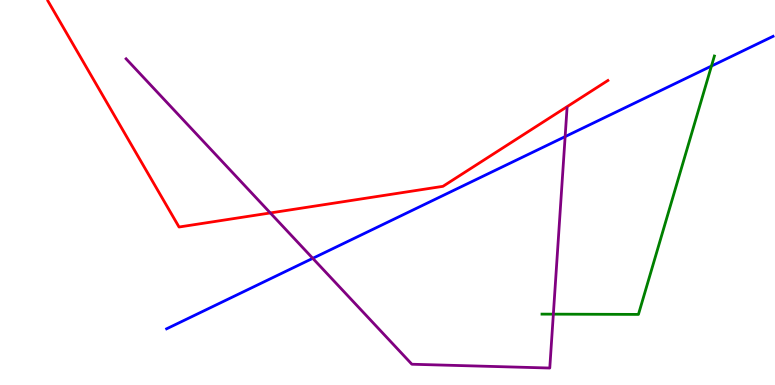[{'lines': ['blue', 'red'], 'intersections': []}, {'lines': ['green', 'red'], 'intersections': []}, {'lines': ['purple', 'red'], 'intersections': [{'x': 3.49, 'y': 4.47}]}, {'lines': ['blue', 'green'], 'intersections': [{'x': 9.18, 'y': 8.28}]}, {'lines': ['blue', 'purple'], 'intersections': [{'x': 4.04, 'y': 3.29}, {'x': 7.29, 'y': 6.45}]}, {'lines': ['green', 'purple'], 'intersections': [{'x': 7.14, 'y': 1.84}]}]